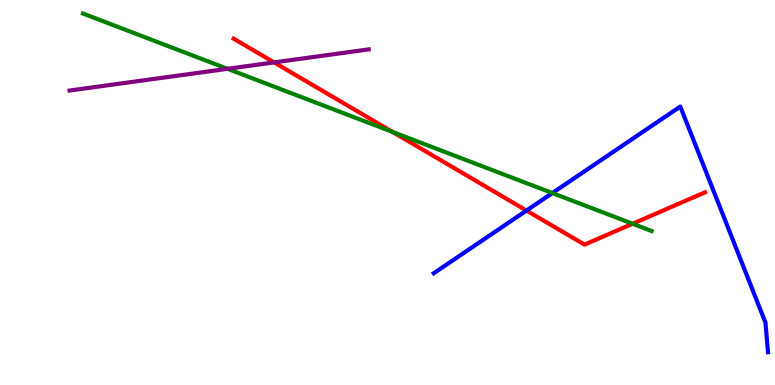[{'lines': ['blue', 'red'], 'intersections': [{'x': 6.79, 'y': 4.53}]}, {'lines': ['green', 'red'], 'intersections': [{'x': 5.07, 'y': 6.57}, {'x': 8.16, 'y': 4.19}]}, {'lines': ['purple', 'red'], 'intersections': [{'x': 3.54, 'y': 8.38}]}, {'lines': ['blue', 'green'], 'intersections': [{'x': 7.13, 'y': 4.99}]}, {'lines': ['blue', 'purple'], 'intersections': []}, {'lines': ['green', 'purple'], 'intersections': [{'x': 2.94, 'y': 8.21}]}]